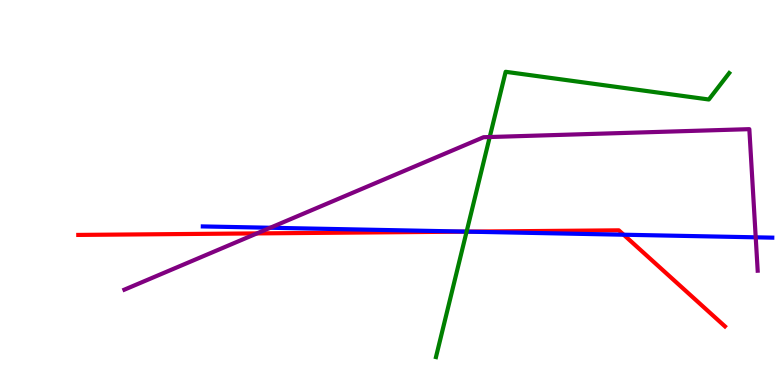[{'lines': ['blue', 'red'], 'intersections': [{'x': 6.02, 'y': 3.98}, {'x': 8.05, 'y': 3.9}]}, {'lines': ['green', 'red'], 'intersections': [{'x': 6.02, 'y': 3.98}]}, {'lines': ['purple', 'red'], 'intersections': [{'x': 3.32, 'y': 3.94}]}, {'lines': ['blue', 'green'], 'intersections': [{'x': 6.02, 'y': 3.98}]}, {'lines': ['blue', 'purple'], 'intersections': [{'x': 3.49, 'y': 4.08}, {'x': 9.75, 'y': 3.84}]}, {'lines': ['green', 'purple'], 'intersections': [{'x': 6.32, 'y': 6.44}]}]